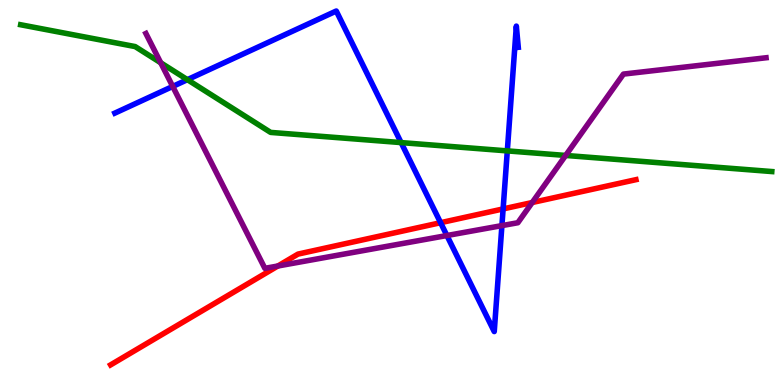[{'lines': ['blue', 'red'], 'intersections': [{'x': 5.69, 'y': 4.22}, {'x': 6.49, 'y': 4.57}]}, {'lines': ['green', 'red'], 'intersections': []}, {'lines': ['purple', 'red'], 'intersections': [{'x': 3.59, 'y': 3.09}, {'x': 6.87, 'y': 4.74}]}, {'lines': ['blue', 'green'], 'intersections': [{'x': 2.42, 'y': 7.93}, {'x': 5.18, 'y': 6.3}, {'x': 6.55, 'y': 6.08}]}, {'lines': ['blue', 'purple'], 'intersections': [{'x': 2.23, 'y': 7.75}, {'x': 5.77, 'y': 3.88}, {'x': 6.48, 'y': 4.14}]}, {'lines': ['green', 'purple'], 'intersections': [{'x': 2.07, 'y': 8.37}, {'x': 7.3, 'y': 5.96}]}]